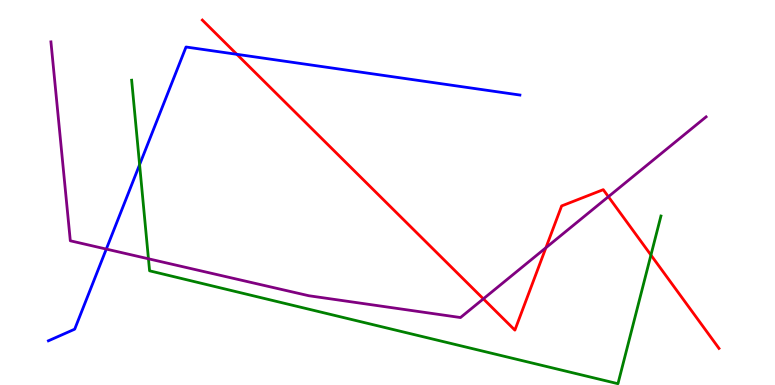[{'lines': ['blue', 'red'], 'intersections': [{'x': 3.06, 'y': 8.59}]}, {'lines': ['green', 'red'], 'intersections': [{'x': 8.4, 'y': 3.38}]}, {'lines': ['purple', 'red'], 'intersections': [{'x': 6.24, 'y': 2.24}, {'x': 7.04, 'y': 3.56}, {'x': 7.85, 'y': 4.89}]}, {'lines': ['blue', 'green'], 'intersections': [{'x': 1.8, 'y': 5.72}]}, {'lines': ['blue', 'purple'], 'intersections': [{'x': 1.37, 'y': 3.53}]}, {'lines': ['green', 'purple'], 'intersections': [{'x': 1.92, 'y': 3.28}]}]